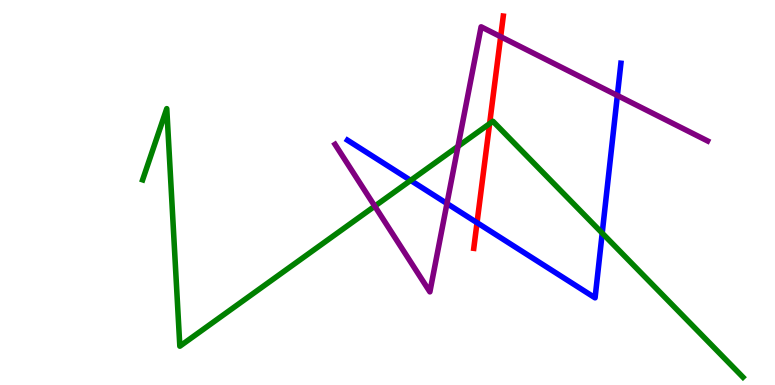[{'lines': ['blue', 'red'], 'intersections': [{'x': 6.16, 'y': 4.22}]}, {'lines': ['green', 'red'], 'intersections': [{'x': 6.32, 'y': 6.79}]}, {'lines': ['purple', 'red'], 'intersections': [{'x': 6.46, 'y': 9.05}]}, {'lines': ['blue', 'green'], 'intersections': [{'x': 5.3, 'y': 5.31}, {'x': 7.77, 'y': 3.94}]}, {'lines': ['blue', 'purple'], 'intersections': [{'x': 5.77, 'y': 4.71}, {'x': 7.97, 'y': 7.52}]}, {'lines': ['green', 'purple'], 'intersections': [{'x': 4.84, 'y': 4.65}, {'x': 5.91, 'y': 6.2}]}]